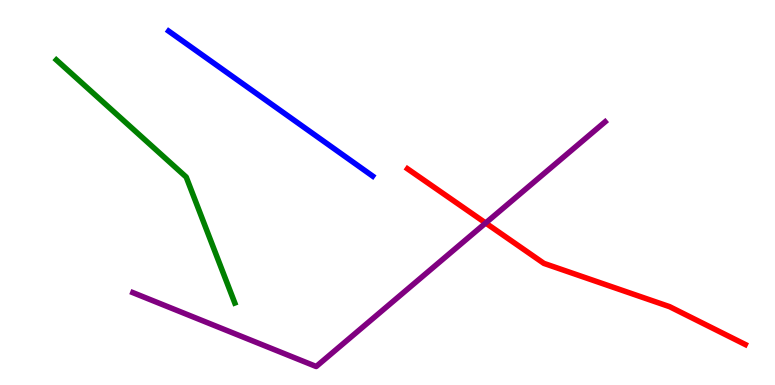[{'lines': ['blue', 'red'], 'intersections': []}, {'lines': ['green', 'red'], 'intersections': []}, {'lines': ['purple', 'red'], 'intersections': [{'x': 6.27, 'y': 4.21}]}, {'lines': ['blue', 'green'], 'intersections': []}, {'lines': ['blue', 'purple'], 'intersections': []}, {'lines': ['green', 'purple'], 'intersections': []}]